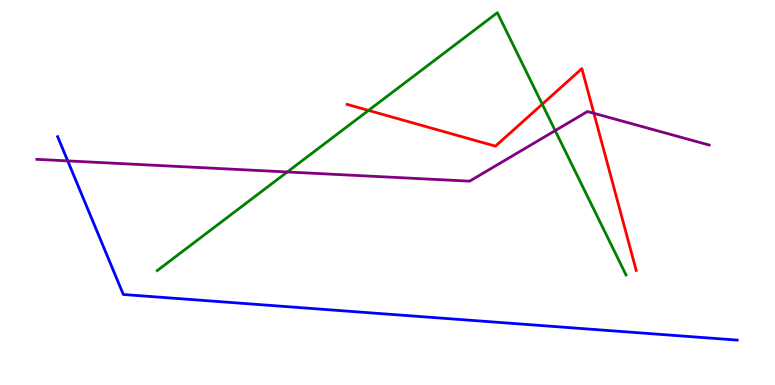[{'lines': ['blue', 'red'], 'intersections': []}, {'lines': ['green', 'red'], 'intersections': [{'x': 4.75, 'y': 7.13}, {'x': 7.0, 'y': 7.29}]}, {'lines': ['purple', 'red'], 'intersections': [{'x': 7.66, 'y': 7.06}]}, {'lines': ['blue', 'green'], 'intersections': []}, {'lines': ['blue', 'purple'], 'intersections': [{'x': 0.874, 'y': 5.82}]}, {'lines': ['green', 'purple'], 'intersections': [{'x': 3.71, 'y': 5.53}, {'x': 7.16, 'y': 6.61}]}]